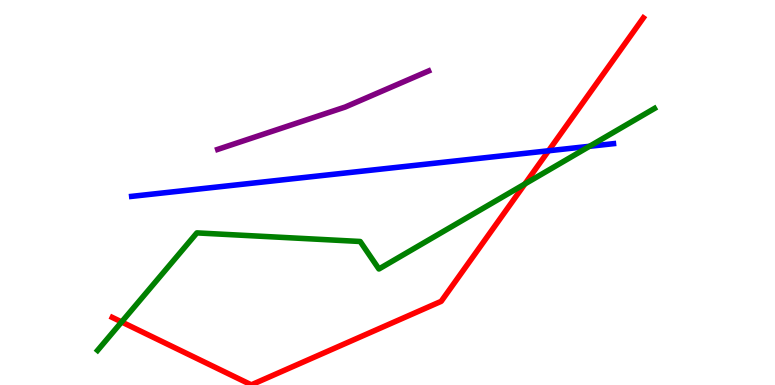[{'lines': ['blue', 'red'], 'intersections': [{'x': 7.08, 'y': 6.08}]}, {'lines': ['green', 'red'], 'intersections': [{'x': 1.57, 'y': 1.64}, {'x': 6.77, 'y': 5.22}]}, {'lines': ['purple', 'red'], 'intersections': []}, {'lines': ['blue', 'green'], 'intersections': [{'x': 7.61, 'y': 6.2}]}, {'lines': ['blue', 'purple'], 'intersections': []}, {'lines': ['green', 'purple'], 'intersections': []}]